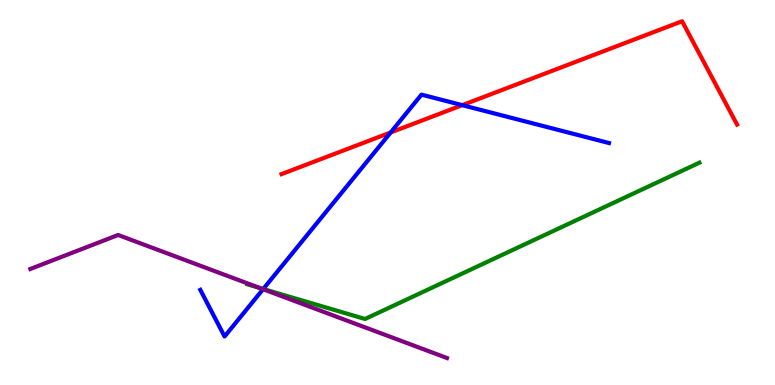[{'lines': ['blue', 'red'], 'intersections': [{'x': 5.04, 'y': 6.56}, {'x': 5.96, 'y': 7.27}]}, {'lines': ['green', 'red'], 'intersections': []}, {'lines': ['purple', 'red'], 'intersections': []}, {'lines': ['blue', 'green'], 'intersections': [{'x': 3.4, 'y': 2.49}]}, {'lines': ['blue', 'purple'], 'intersections': [{'x': 3.39, 'y': 2.49}]}, {'lines': ['green', 'purple'], 'intersections': [{'x': 3.35, 'y': 2.52}]}]